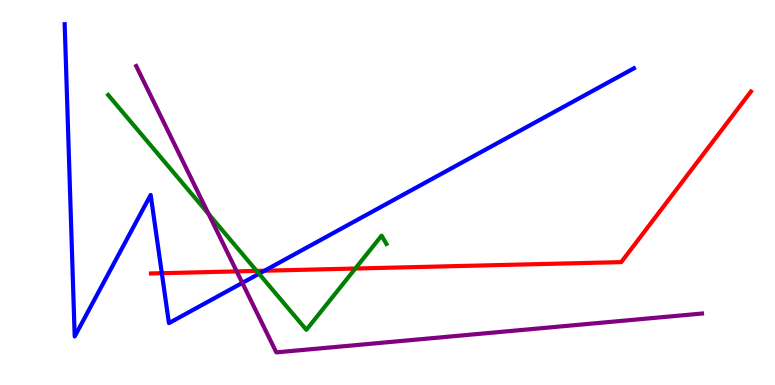[{'lines': ['blue', 'red'], 'intersections': [{'x': 2.09, 'y': 2.9}, {'x': 3.41, 'y': 2.97}]}, {'lines': ['green', 'red'], 'intersections': [{'x': 3.31, 'y': 2.96}, {'x': 4.58, 'y': 3.03}]}, {'lines': ['purple', 'red'], 'intersections': [{'x': 3.05, 'y': 2.95}]}, {'lines': ['blue', 'green'], 'intersections': [{'x': 3.34, 'y': 2.89}]}, {'lines': ['blue', 'purple'], 'intersections': [{'x': 3.13, 'y': 2.65}]}, {'lines': ['green', 'purple'], 'intersections': [{'x': 2.69, 'y': 4.44}]}]